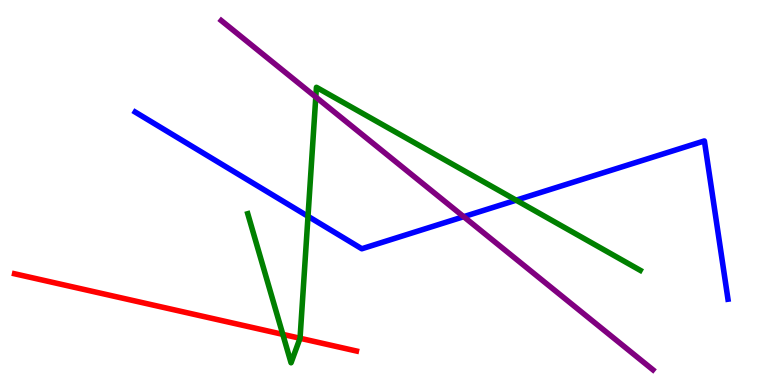[{'lines': ['blue', 'red'], 'intersections': []}, {'lines': ['green', 'red'], 'intersections': [{'x': 3.65, 'y': 1.31}, {'x': 3.87, 'y': 1.21}]}, {'lines': ['purple', 'red'], 'intersections': []}, {'lines': ['blue', 'green'], 'intersections': [{'x': 3.97, 'y': 4.38}, {'x': 6.66, 'y': 4.8}]}, {'lines': ['blue', 'purple'], 'intersections': [{'x': 5.98, 'y': 4.37}]}, {'lines': ['green', 'purple'], 'intersections': [{'x': 4.07, 'y': 7.48}]}]